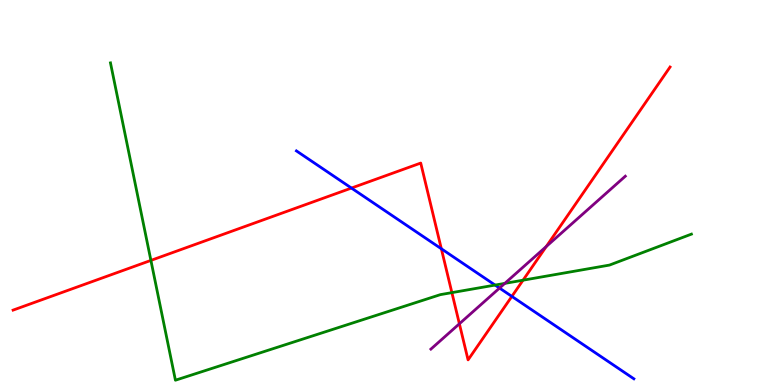[{'lines': ['blue', 'red'], 'intersections': [{'x': 4.53, 'y': 5.12}, {'x': 5.69, 'y': 3.54}, {'x': 6.6, 'y': 2.3}]}, {'lines': ['green', 'red'], 'intersections': [{'x': 1.95, 'y': 3.24}, {'x': 5.83, 'y': 2.4}, {'x': 6.75, 'y': 2.72}]}, {'lines': ['purple', 'red'], 'intersections': [{'x': 5.93, 'y': 1.59}, {'x': 7.05, 'y': 3.6}]}, {'lines': ['blue', 'green'], 'intersections': [{'x': 6.39, 'y': 2.6}]}, {'lines': ['blue', 'purple'], 'intersections': [{'x': 6.45, 'y': 2.52}]}, {'lines': ['green', 'purple'], 'intersections': [{'x': 6.51, 'y': 2.64}]}]